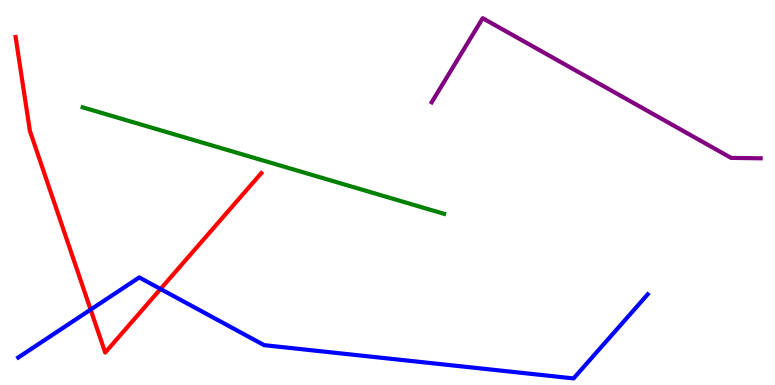[{'lines': ['blue', 'red'], 'intersections': [{'x': 1.17, 'y': 1.96}, {'x': 2.07, 'y': 2.49}]}, {'lines': ['green', 'red'], 'intersections': []}, {'lines': ['purple', 'red'], 'intersections': []}, {'lines': ['blue', 'green'], 'intersections': []}, {'lines': ['blue', 'purple'], 'intersections': []}, {'lines': ['green', 'purple'], 'intersections': []}]